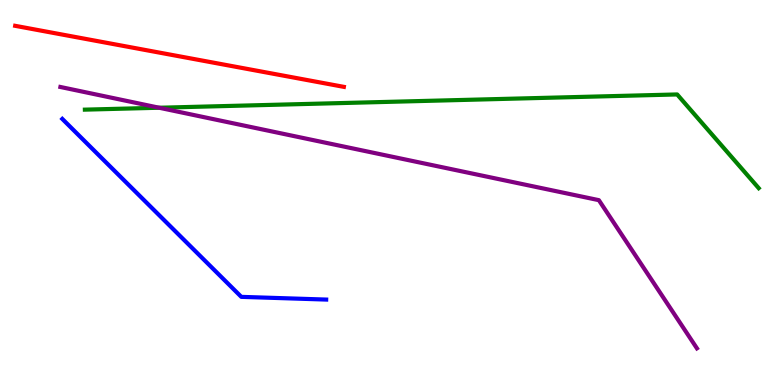[{'lines': ['blue', 'red'], 'intersections': []}, {'lines': ['green', 'red'], 'intersections': []}, {'lines': ['purple', 'red'], 'intersections': []}, {'lines': ['blue', 'green'], 'intersections': []}, {'lines': ['blue', 'purple'], 'intersections': []}, {'lines': ['green', 'purple'], 'intersections': [{'x': 2.05, 'y': 7.2}]}]